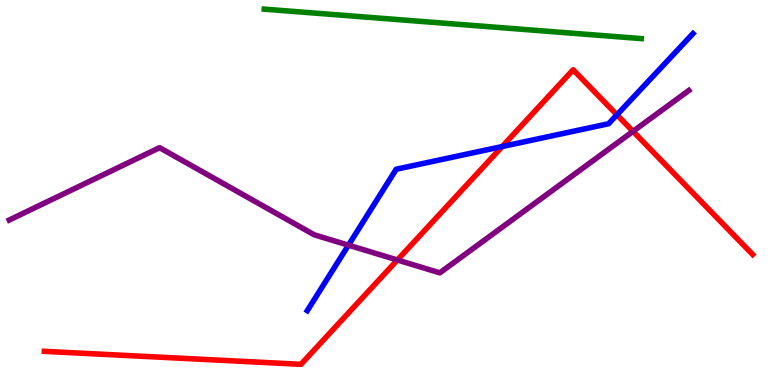[{'lines': ['blue', 'red'], 'intersections': [{'x': 6.48, 'y': 6.19}, {'x': 7.96, 'y': 7.02}]}, {'lines': ['green', 'red'], 'intersections': []}, {'lines': ['purple', 'red'], 'intersections': [{'x': 5.13, 'y': 3.25}, {'x': 8.17, 'y': 6.59}]}, {'lines': ['blue', 'green'], 'intersections': []}, {'lines': ['blue', 'purple'], 'intersections': [{'x': 4.5, 'y': 3.63}]}, {'lines': ['green', 'purple'], 'intersections': []}]